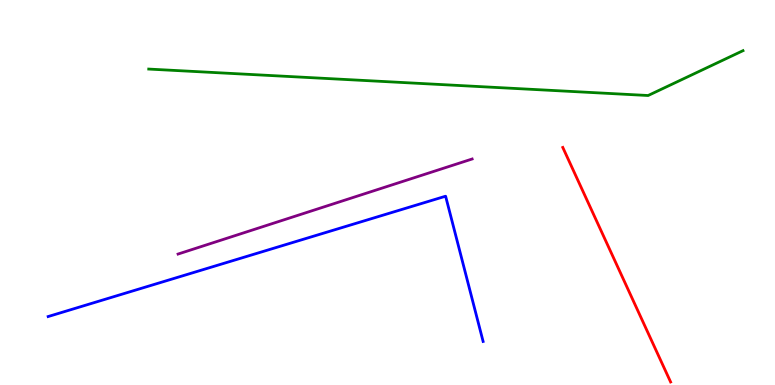[{'lines': ['blue', 'red'], 'intersections': []}, {'lines': ['green', 'red'], 'intersections': []}, {'lines': ['purple', 'red'], 'intersections': []}, {'lines': ['blue', 'green'], 'intersections': []}, {'lines': ['blue', 'purple'], 'intersections': []}, {'lines': ['green', 'purple'], 'intersections': []}]